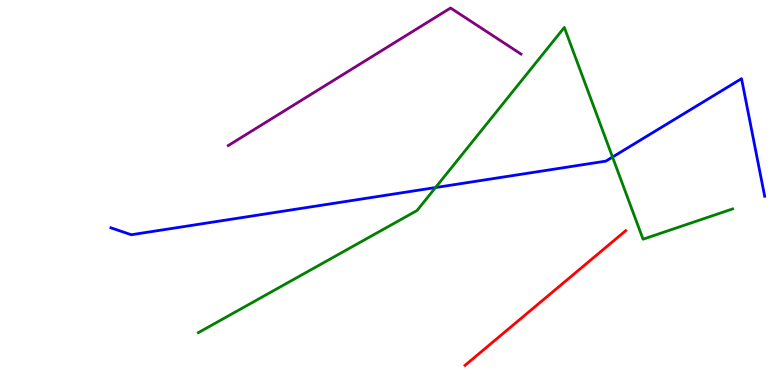[{'lines': ['blue', 'red'], 'intersections': []}, {'lines': ['green', 'red'], 'intersections': []}, {'lines': ['purple', 'red'], 'intersections': []}, {'lines': ['blue', 'green'], 'intersections': [{'x': 5.62, 'y': 5.13}, {'x': 7.9, 'y': 5.92}]}, {'lines': ['blue', 'purple'], 'intersections': []}, {'lines': ['green', 'purple'], 'intersections': []}]